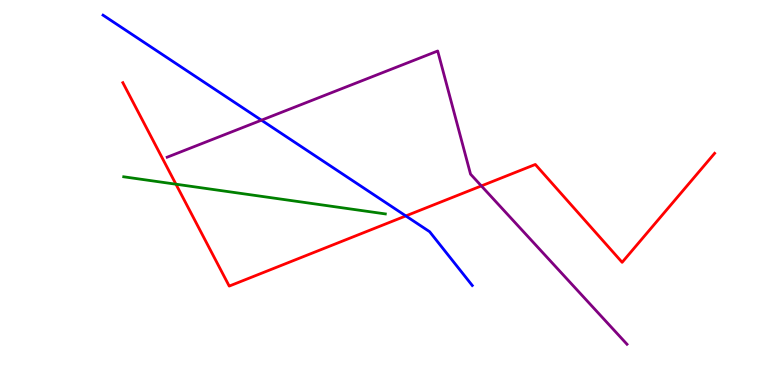[{'lines': ['blue', 'red'], 'intersections': [{'x': 5.24, 'y': 4.39}]}, {'lines': ['green', 'red'], 'intersections': [{'x': 2.27, 'y': 5.22}]}, {'lines': ['purple', 'red'], 'intersections': [{'x': 6.21, 'y': 5.17}]}, {'lines': ['blue', 'green'], 'intersections': []}, {'lines': ['blue', 'purple'], 'intersections': [{'x': 3.37, 'y': 6.88}]}, {'lines': ['green', 'purple'], 'intersections': []}]